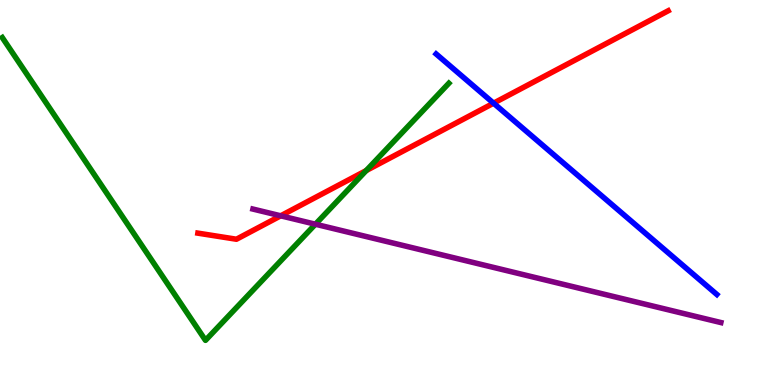[{'lines': ['blue', 'red'], 'intersections': [{'x': 6.37, 'y': 7.32}]}, {'lines': ['green', 'red'], 'intersections': [{'x': 4.73, 'y': 5.57}]}, {'lines': ['purple', 'red'], 'intersections': [{'x': 3.62, 'y': 4.39}]}, {'lines': ['blue', 'green'], 'intersections': []}, {'lines': ['blue', 'purple'], 'intersections': []}, {'lines': ['green', 'purple'], 'intersections': [{'x': 4.07, 'y': 4.18}]}]